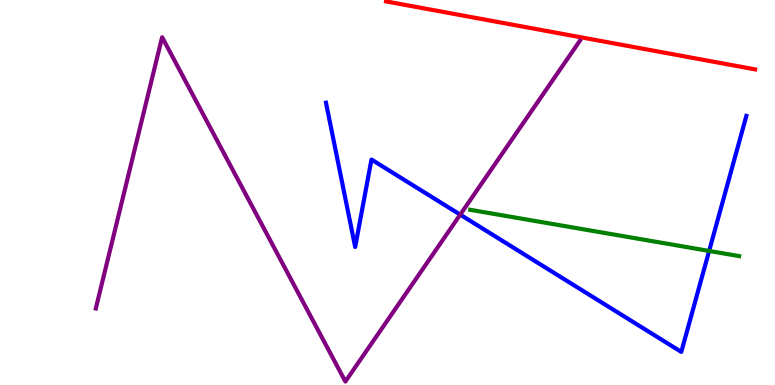[{'lines': ['blue', 'red'], 'intersections': []}, {'lines': ['green', 'red'], 'intersections': []}, {'lines': ['purple', 'red'], 'intersections': []}, {'lines': ['blue', 'green'], 'intersections': [{'x': 9.15, 'y': 3.48}]}, {'lines': ['blue', 'purple'], 'intersections': [{'x': 5.94, 'y': 4.42}]}, {'lines': ['green', 'purple'], 'intersections': []}]